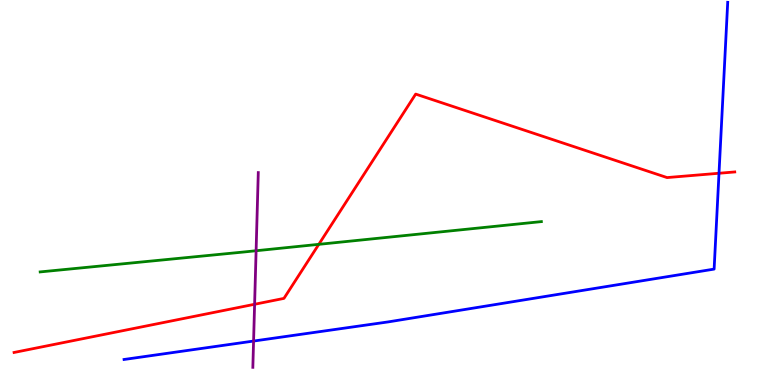[{'lines': ['blue', 'red'], 'intersections': [{'x': 9.28, 'y': 5.5}]}, {'lines': ['green', 'red'], 'intersections': [{'x': 4.11, 'y': 3.65}]}, {'lines': ['purple', 'red'], 'intersections': [{'x': 3.29, 'y': 2.1}]}, {'lines': ['blue', 'green'], 'intersections': []}, {'lines': ['blue', 'purple'], 'intersections': [{'x': 3.27, 'y': 1.14}]}, {'lines': ['green', 'purple'], 'intersections': [{'x': 3.3, 'y': 3.49}]}]